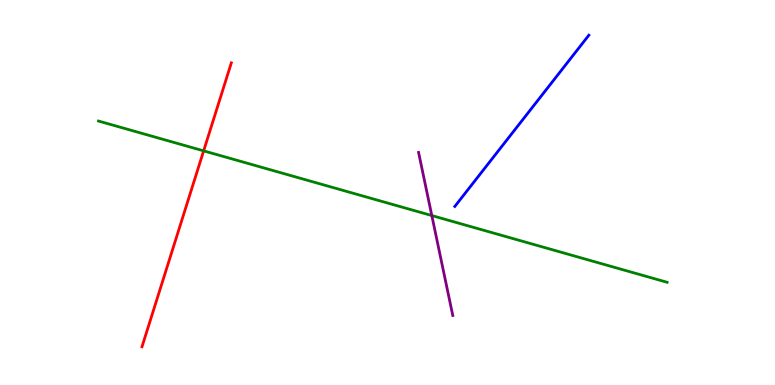[{'lines': ['blue', 'red'], 'intersections': []}, {'lines': ['green', 'red'], 'intersections': [{'x': 2.63, 'y': 6.08}]}, {'lines': ['purple', 'red'], 'intersections': []}, {'lines': ['blue', 'green'], 'intersections': []}, {'lines': ['blue', 'purple'], 'intersections': []}, {'lines': ['green', 'purple'], 'intersections': [{'x': 5.57, 'y': 4.4}]}]